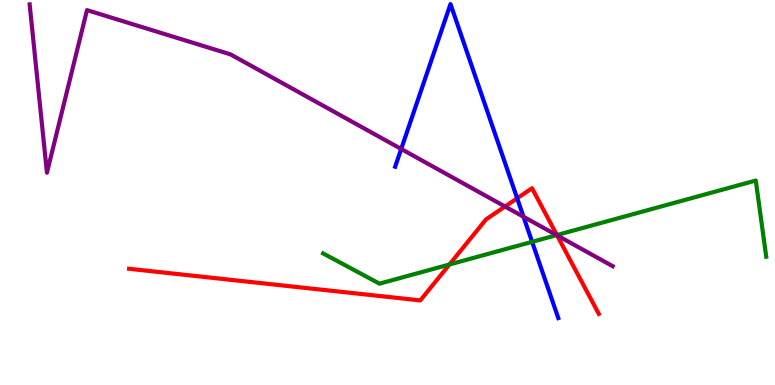[{'lines': ['blue', 'red'], 'intersections': [{'x': 6.67, 'y': 4.85}]}, {'lines': ['green', 'red'], 'intersections': [{'x': 5.8, 'y': 3.13}, {'x': 7.19, 'y': 3.89}]}, {'lines': ['purple', 'red'], 'intersections': [{'x': 6.52, 'y': 4.64}, {'x': 7.19, 'y': 3.89}]}, {'lines': ['blue', 'green'], 'intersections': [{'x': 6.87, 'y': 3.72}]}, {'lines': ['blue', 'purple'], 'intersections': [{'x': 5.18, 'y': 6.13}, {'x': 6.75, 'y': 4.37}]}, {'lines': ['green', 'purple'], 'intersections': [{'x': 7.18, 'y': 3.89}]}]